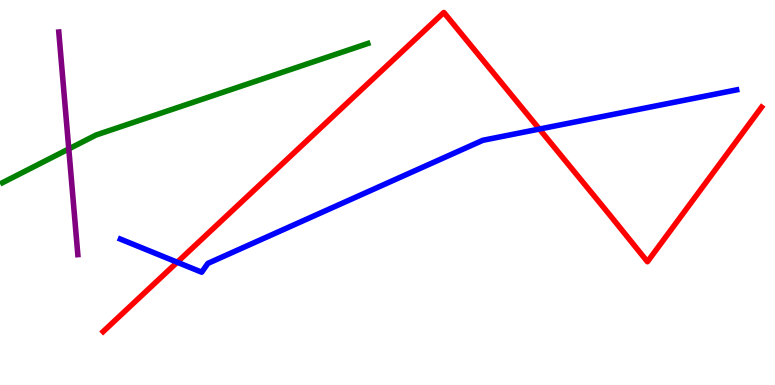[{'lines': ['blue', 'red'], 'intersections': [{'x': 2.29, 'y': 3.19}, {'x': 6.96, 'y': 6.65}]}, {'lines': ['green', 'red'], 'intersections': []}, {'lines': ['purple', 'red'], 'intersections': []}, {'lines': ['blue', 'green'], 'intersections': []}, {'lines': ['blue', 'purple'], 'intersections': []}, {'lines': ['green', 'purple'], 'intersections': [{'x': 0.888, 'y': 6.13}]}]